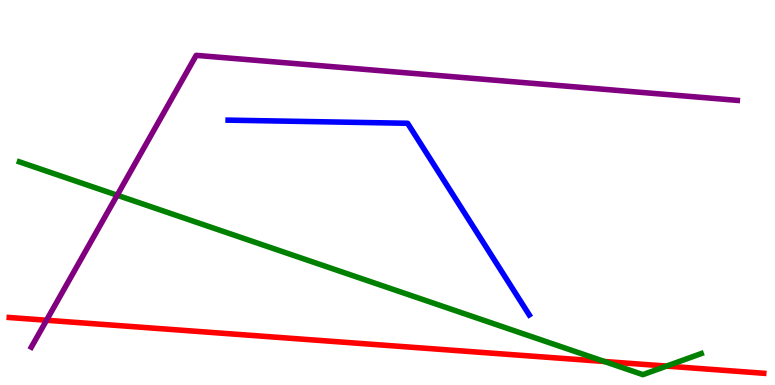[{'lines': ['blue', 'red'], 'intersections': []}, {'lines': ['green', 'red'], 'intersections': [{'x': 7.8, 'y': 0.61}, {'x': 8.6, 'y': 0.491}]}, {'lines': ['purple', 'red'], 'intersections': [{'x': 0.6, 'y': 1.68}]}, {'lines': ['blue', 'green'], 'intersections': []}, {'lines': ['blue', 'purple'], 'intersections': []}, {'lines': ['green', 'purple'], 'intersections': [{'x': 1.51, 'y': 4.93}]}]